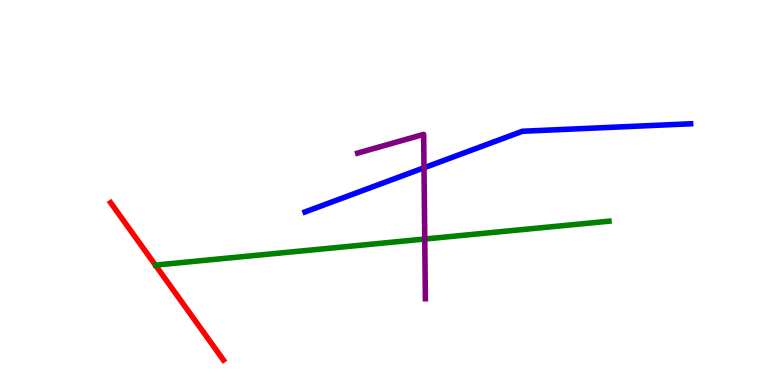[{'lines': ['blue', 'red'], 'intersections': []}, {'lines': ['green', 'red'], 'intersections': []}, {'lines': ['purple', 'red'], 'intersections': []}, {'lines': ['blue', 'green'], 'intersections': []}, {'lines': ['blue', 'purple'], 'intersections': [{'x': 5.47, 'y': 5.64}]}, {'lines': ['green', 'purple'], 'intersections': [{'x': 5.48, 'y': 3.79}]}]